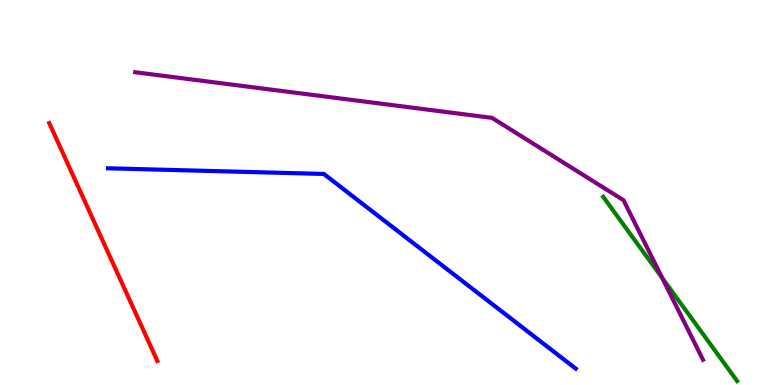[{'lines': ['blue', 'red'], 'intersections': []}, {'lines': ['green', 'red'], 'intersections': []}, {'lines': ['purple', 'red'], 'intersections': []}, {'lines': ['blue', 'green'], 'intersections': []}, {'lines': ['blue', 'purple'], 'intersections': []}, {'lines': ['green', 'purple'], 'intersections': [{'x': 8.55, 'y': 2.78}]}]